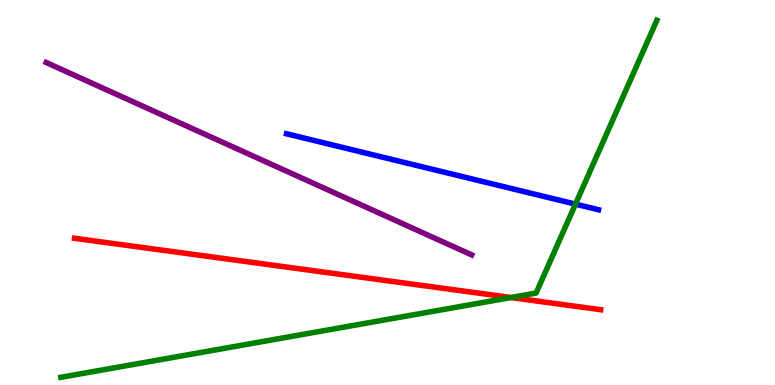[{'lines': ['blue', 'red'], 'intersections': []}, {'lines': ['green', 'red'], 'intersections': [{'x': 6.59, 'y': 2.27}]}, {'lines': ['purple', 'red'], 'intersections': []}, {'lines': ['blue', 'green'], 'intersections': [{'x': 7.43, 'y': 4.7}]}, {'lines': ['blue', 'purple'], 'intersections': []}, {'lines': ['green', 'purple'], 'intersections': []}]